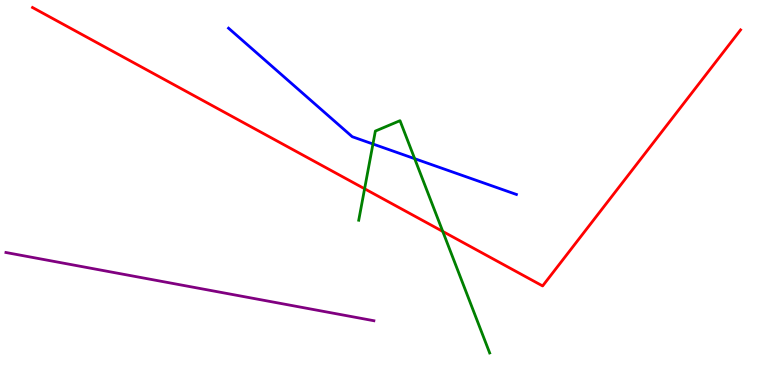[{'lines': ['blue', 'red'], 'intersections': []}, {'lines': ['green', 'red'], 'intersections': [{'x': 4.7, 'y': 5.1}, {'x': 5.71, 'y': 3.99}]}, {'lines': ['purple', 'red'], 'intersections': []}, {'lines': ['blue', 'green'], 'intersections': [{'x': 4.81, 'y': 6.26}, {'x': 5.35, 'y': 5.88}]}, {'lines': ['blue', 'purple'], 'intersections': []}, {'lines': ['green', 'purple'], 'intersections': []}]